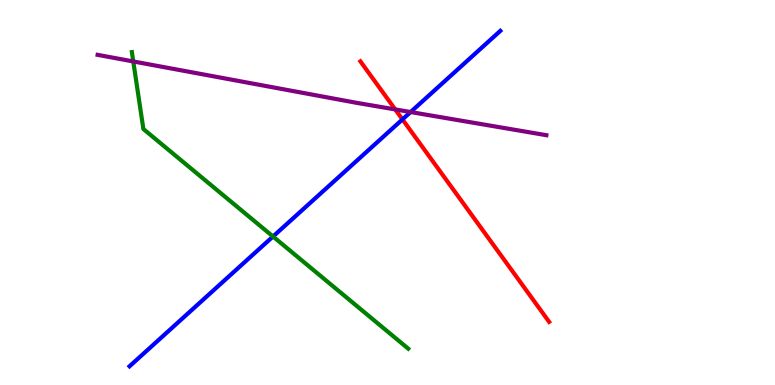[{'lines': ['blue', 'red'], 'intersections': [{'x': 5.19, 'y': 6.9}]}, {'lines': ['green', 'red'], 'intersections': []}, {'lines': ['purple', 'red'], 'intersections': [{'x': 5.1, 'y': 7.16}]}, {'lines': ['blue', 'green'], 'intersections': [{'x': 3.52, 'y': 3.86}]}, {'lines': ['blue', 'purple'], 'intersections': [{'x': 5.3, 'y': 7.09}]}, {'lines': ['green', 'purple'], 'intersections': [{'x': 1.72, 'y': 8.4}]}]